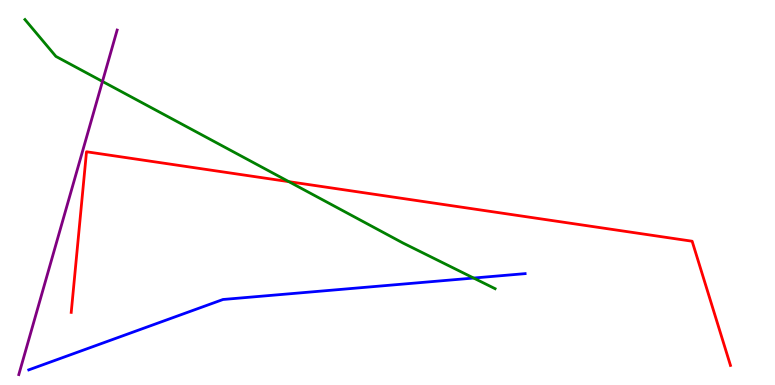[{'lines': ['blue', 'red'], 'intersections': []}, {'lines': ['green', 'red'], 'intersections': [{'x': 3.73, 'y': 5.28}]}, {'lines': ['purple', 'red'], 'intersections': []}, {'lines': ['blue', 'green'], 'intersections': [{'x': 6.11, 'y': 2.78}]}, {'lines': ['blue', 'purple'], 'intersections': []}, {'lines': ['green', 'purple'], 'intersections': [{'x': 1.32, 'y': 7.88}]}]